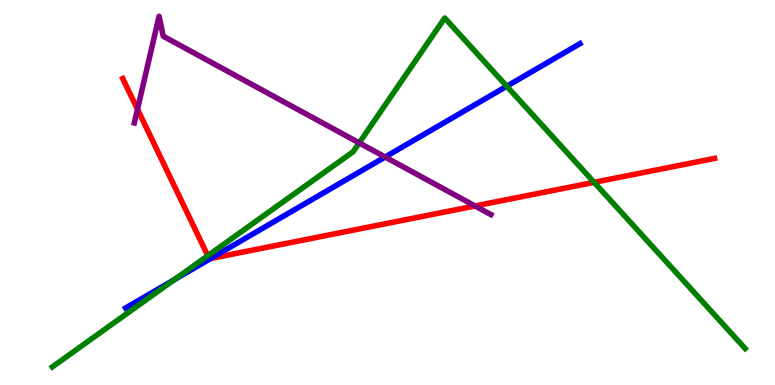[{'lines': ['blue', 'red'], 'intersections': [{'x': 2.72, 'y': 3.29}]}, {'lines': ['green', 'red'], 'intersections': [{'x': 2.68, 'y': 3.36}, {'x': 7.67, 'y': 5.26}]}, {'lines': ['purple', 'red'], 'intersections': [{'x': 1.77, 'y': 7.16}, {'x': 6.13, 'y': 4.65}]}, {'lines': ['blue', 'green'], 'intersections': [{'x': 2.25, 'y': 2.74}, {'x': 6.54, 'y': 7.76}]}, {'lines': ['blue', 'purple'], 'intersections': [{'x': 4.97, 'y': 5.92}]}, {'lines': ['green', 'purple'], 'intersections': [{'x': 4.63, 'y': 6.29}]}]